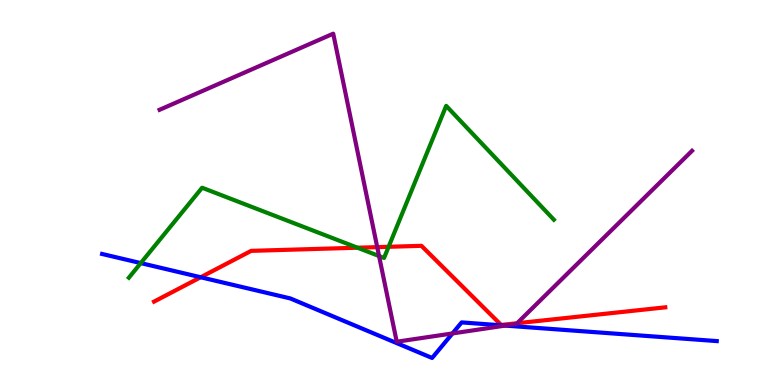[{'lines': ['blue', 'red'], 'intersections': [{'x': 2.59, 'y': 2.8}]}, {'lines': ['green', 'red'], 'intersections': [{'x': 4.61, 'y': 3.57}, {'x': 5.01, 'y': 3.59}]}, {'lines': ['purple', 'red'], 'intersections': [{'x': 4.87, 'y': 3.58}, {'x': 6.67, 'y': 1.6}]}, {'lines': ['blue', 'green'], 'intersections': [{'x': 1.82, 'y': 3.17}]}, {'lines': ['blue', 'purple'], 'intersections': [{'x': 5.84, 'y': 1.34}, {'x': 6.52, 'y': 1.54}]}, {'lines': ['green', 'purple'], 'intersections': [{'x': 4.89, 'y': 3.35}]}]